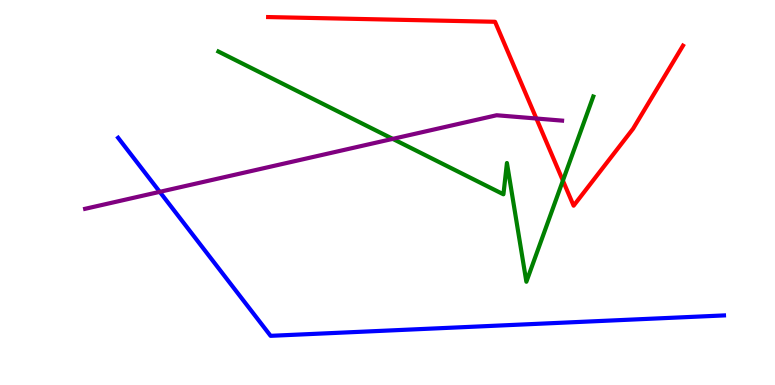[{'lines': ['blue', 'red'], 'intersections': []}, {'lines': ['green', 'red'], 'intersections': [{'x': 7.26, 'y': 5.31}]}, {'lines': ['purple', 'red'], 'intersections': [{'x': 6.92, 'y': 6.92}]}, {'lines': ['blue', 'green'], 'intersections': []}, {'lines': ['blue', 'purple'], 'intersections': [{'x': 2.06, 'y': 5.02}]}, {'lines': ['green', 'purple'], 'intersections': [{'x': 5.07, 'y': 6.39}]}]